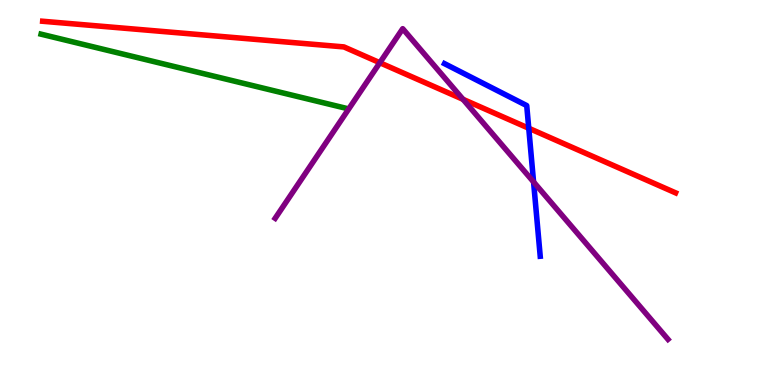[{'lines': ['blue', 'red'], 'intersections': [{'x': 6.82, 'y': 6.67}]}, {'lines': ['green', 'red'], 'intersections': []}, {'lines': ['purple', 'red'], 'intersections': [{'x': 4.9, 'y': 8.37}, {'x': 5.97, 'y': 7.42}]}, {'lines': ['blue', 'green'], 'intersections': []}, {'lines': ['blue', 'purple'], 'intersections': [{'x': 6.88, 'y': 5.27}]}, {'lines': ['green', 'purple'], 'intersections': []}]